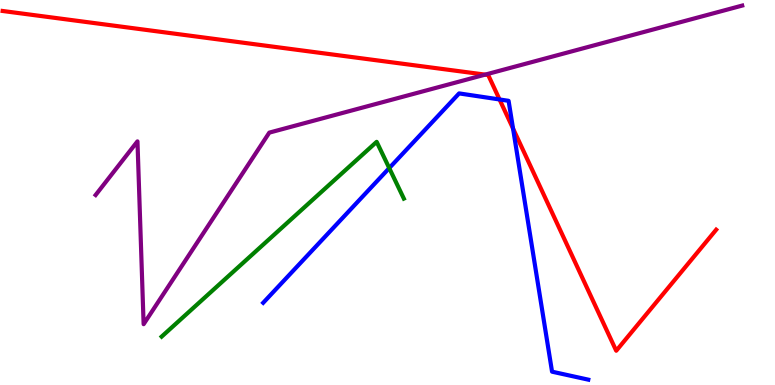[{'lines': ['blue', 'red'], 'intersections': [{'x': 6.45, 'y': 7.42}, {'x': 6.62, 'y': 6.66}]}, {'lines': ['green', 'red'], 'intersections': []}, {'lines': ['purple', 'red'], 'intersections': [{'x': 6.26, 'y': 8.06}]}, {'lines': ['blue', 'green'], 'intersections': [{'x': 5.02, 'y': 5.63}]}, {'lines': ['blue', 'purple'], 'intersections': []}, {'lines': ['green', 'purple'], 'intersections': []}]